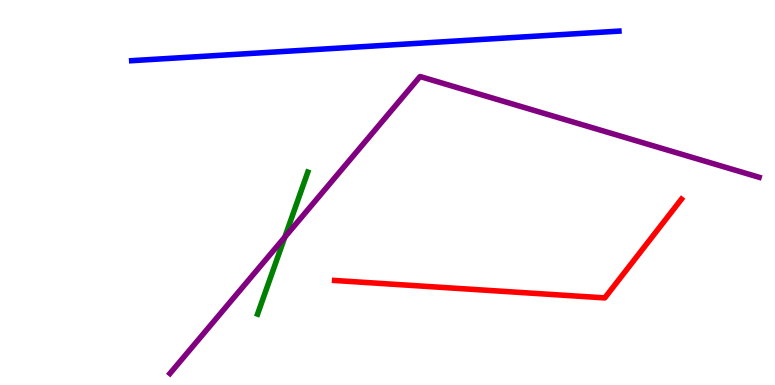[{'lines': ['blue', 'red'], 'intersections': []}, {'lines': ['green', 'red'], 'intersections': []}, {'lines': ['purple', 'red'], 'intersections': []}, {'lines': ['blue', 'green'], 'intersections': []}, {'lines': ['blue', 'purple'], 'intersections': []}, {'lines': ['green', 'purple'], 'intersections': [{'x': 3.67, 'y': 3.84}]}]